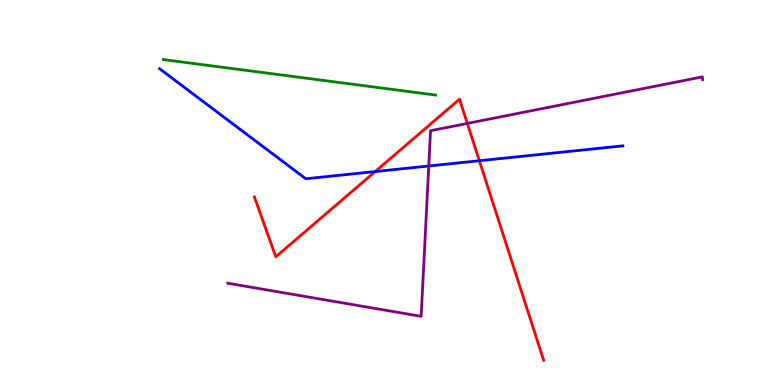[{'lines': ['blue', 'red'], 'intersections': [{'x': 4.84, 'y': 5.54}, {'x': 6.19, 'y': 5.82}]}, {'lines': ['green', 'red'], 'intersections': []}, {'lines': ['purple', 'red'], 'intersections': [{'x': 6.03, 'y': 6.79}]}, {'lines': ['blue', 'green'], 'intersections': []}, {'lines': ['blue', 'purple'], 'intersections': [{'x': 5.53, 'y': 5.69}]}, {'lines': ['green', 'purple'], 'intersections': []}]